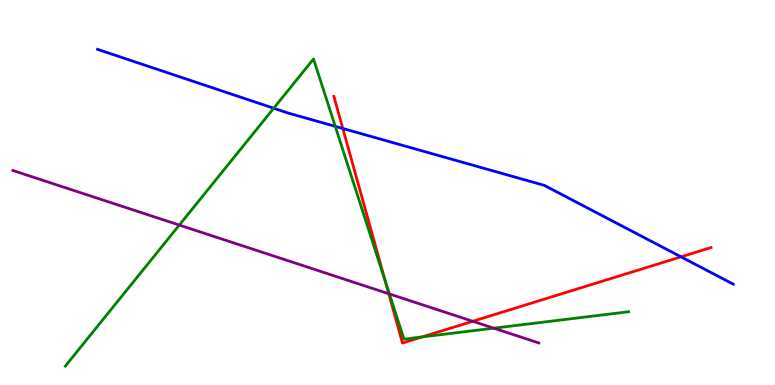[{'lines': ['blue', 'red'], 'intersections': [{'x': 4.42, 'y': 6.66}, {'x': 8.79, 'y': 3.33}]}, {'lines': ['green', 'red'], 'intersections': [{'x': 4.97, 'y': 2.69}, {'x': 5.45, 'y': 1.25}]}, {'lines': ['purple', 'red'], 'intersections': [{'x': 5.02, 'y': 2.37}, {'x': 6.1, 'y': 1.65}]}, {'lines': ['blue', 'green'], 'intersections': [{'x': 3.53, 'y': 7.19}, {'x': 4.33, 'y': 6.72}]}, {'lines': ['blue', 'purple'], 'intersections': []}, {'lines': ['green', 'purple'], 'intersections': [{'x': 2.31, 'y': 4.15}, {'x': 5.02, 'y': 2.36}, {'x': 6.37, 'y': 1.48}]}]